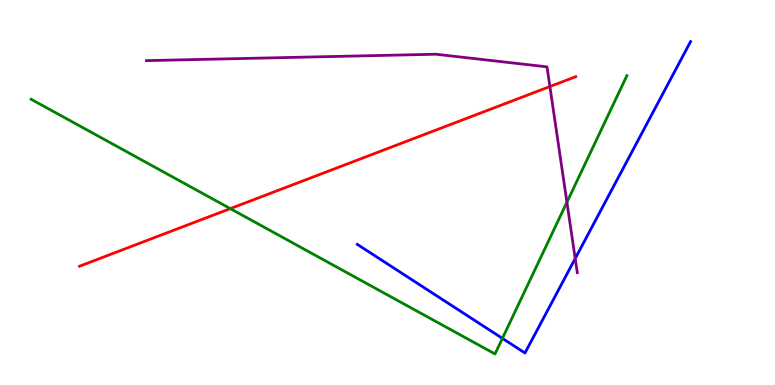[{'lines': ['blue', 'red'], 'intersections': []}, {'lines': ['green', 'red'], 'intersections': [{'x': 2.97, 'y': 4.58}]}, {'lines': ['purple', 'red'], 'intersections': [{'x': 7.1, 'y': 7.75}]}, {'lines': ['blue', 'green'], 'intersections': [{'x': 6.48, 'y': 1.21}]}, {'lines': ['blue', 'purple'], 'intersections': [{'x': 7.42, 'y': 3.28}]}, {'lines': ['green', 'purple'], 'intersections': [{'x': 7.32, 'y': 4.75}]}]